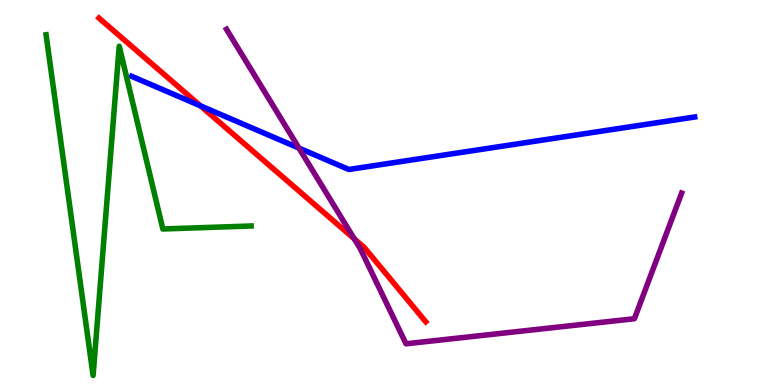[{'lines': ['blue', 'red'], 'intersections': [{'x': 2.59, 'y': 7.25}]}, {'lines': ['green', 'red'], 'intersections': []}, {'lines': ['purple', 'red'], 'intersections': [{'x': 4.57, 'y': 3.8}]}, {'lines': ['blue', 'green'], 'intersections': []}, {'lines': ['blue', 'purple'], 'intersections': [{'x': 3.86, 'y': 6.15}]}, {'lines': ['green', 'purple'], 'intersections': []}]